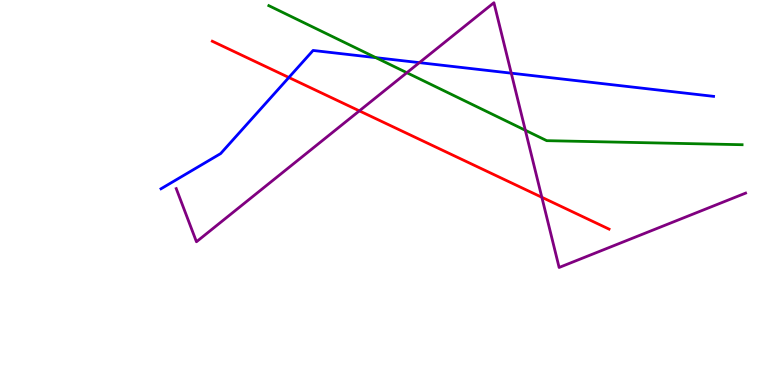[{'lines': ['blue', 'red'], 'intersections': [{'x': 3.73, 'y': 7.99}]}, {'lines': ['green', 'red'], 'intersections': []}, {'lines': ['purple', 'red'], 'intersections': [{'x': 4.64, 'y': 7.12}, {'x': 6.99, 'y': 4.88}]}, {'lines': ['blue', 'green'], 'intersections': [{'x': 4.85, 'y': 8.5}]}, {'lines': ['blue', 'purple'], 'intersections': [{'x': 5.41, 'y': 8.37}, {'x': 6.6, 'y': 8.1}]}, {'lines': ['green', 'purple'], 'intersections': [{'x': 5.25, 'y': 8.11}, {'x': 6.78, 'y': 6.62}]}]